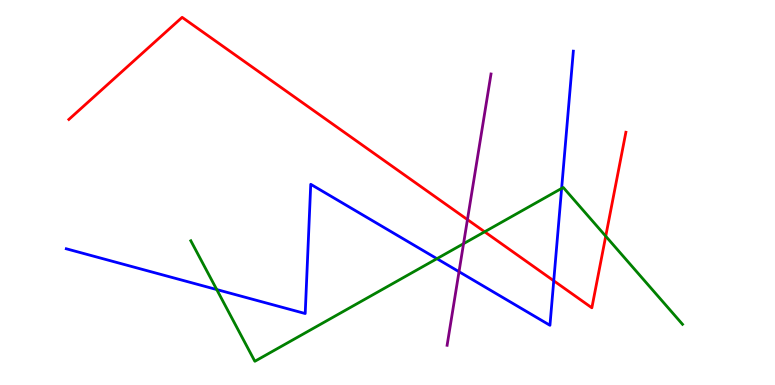[{'lines': ['blue', 'red'], 'intersections': [{'x': 7.15, 'y': 2.71}]}, {'lines': ['green', 'red'], 'intersections': [{'x': 6.25, 'y': 3.98}, {'x': 7.82, 'y': 3.86}]}, {'lines': ['purple', 'red'], 'intersections': [{'x': 6.03, 'y': 4.3}]}, {'lines': ['blue', 'green'], 'intersections': [{'x': 2.8, 'y': 2.48}, {'x': 5.64, 'y': 3.28}, {'x': 7.25, 'y': 5.11}]}, {'lines': ['blue', 'purple'], 'intersections': [{'x': 5.92, 'y': 2.94}]}, {'lines': ['green', 'purple'], 'intersections': [{'x': 5.98, 'y': 3.67}]}]